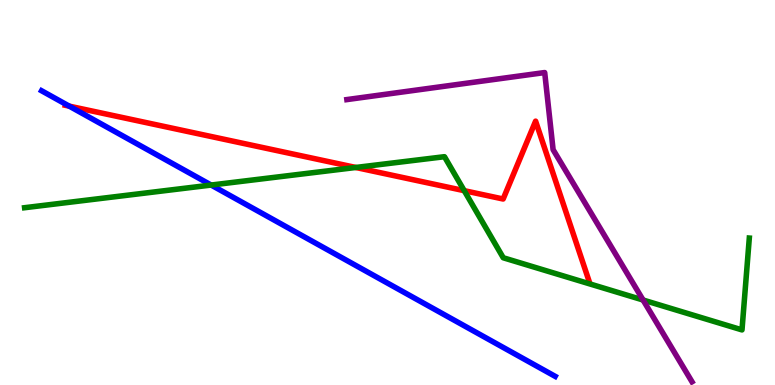[{'lines': ['blue', 'red'], 'intersections': [{'x': 0.894, 'y': 7.24}]}, {'lines': ['green', 'red'], 'intersections': [{'x': 4.59, 'y': 5.65}, {'x': 5.99, 'y': 5.05}]}, {'lines': ['purple', 'red'], 'intersections': []}, {'lines': ['blue', 'green'], 'intersections': [{'x': 2.72, 'y': 5.19}]}, {'lines': ['blue', 'purple'], 'intersections': []}, {'lines': ['green', 'purple'], 'intersections': [{'x': 8.3, 'y': 2.21}]}]